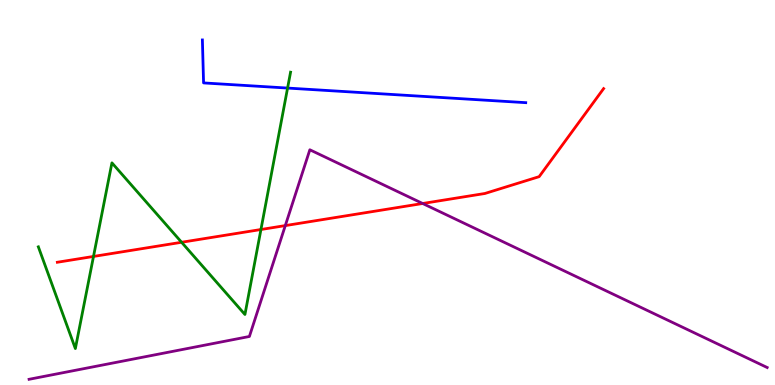[{'lines': ['blue', 'red'], 'intersections': []}, {'lines': ['green', 'red'], 'intersections': [{'x': 1.21, 'y': 3.34}, {'x': 2.34, 'y': 3.71}, {'x': 3.37, 'y': 4.04}]}, {'lines': ['purple', 'red'], 'intersections': [{'x': 3.68, 'y': 4.14}, {'x': 5.45, 'y': 4.71}]}, {'lines': ['blue', 'green'], 'intersections': [{'x': 3.71, 'y': 7.71}]}, {'lines': ['blue', 'purple'], 'intersections': []}, {'lines': ['green', 'purple'], 'intersections': []}]